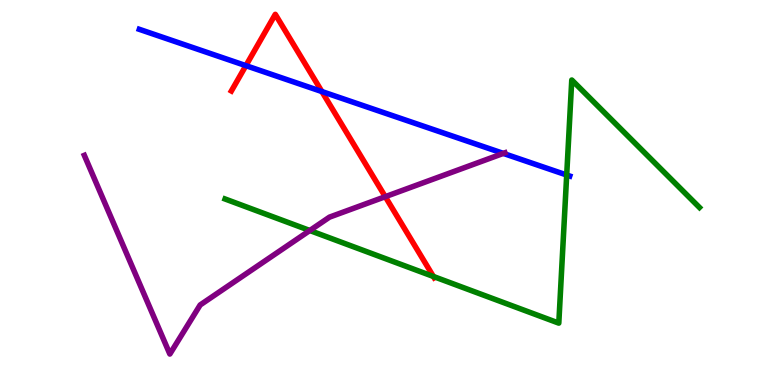[{'lines': ['blue', 'red'], 'intersections': [{'x': 3.17, 'y': 8.29}, {'x': 4.15, 'y': 7.62}]}, {'lines': ['green', 'red'], 'intersections': [{'x': 5.59, 'y': 2.82}]}, {'lines': ['purple', 'red'], 'intersections': [{'x': 4.97, 'y': 4.89}]}, {'lines': ['blue', 'green'], 'intersections': [{'x': 7.31, 'y': 5.45}]}, {'lines': ['blue', 'purple'], 'intersections': [{'x': 6.49, 'y': 6.02}]}, {'lines': ['green', 'purple'], 'intersections': [{'x': 4.0, 'y': 4.01}]}]